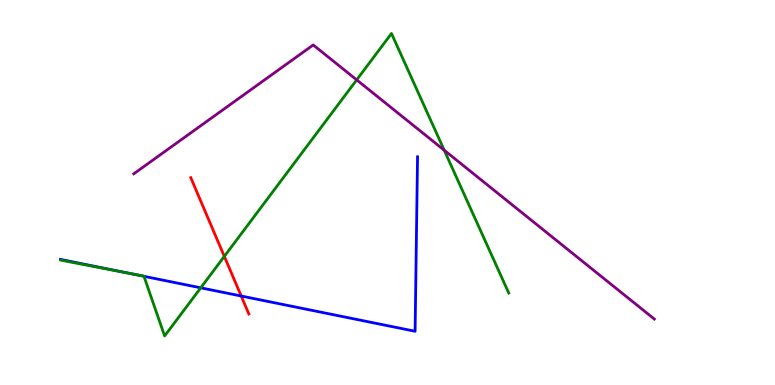[{'lines': ['blue', 'red'], 'intersections': [{'x': 3.11, 'y': 2.31}]}, {'lines': ['green', 'red'], 'intersections': [{'x': 2.89, 'y': 3.34}]}, {'lines': ['purple', 'red'], 'intersections': []}, {'lines': ['blue', 'green'], 'intersections': [{'x': 1.64, 'y': 2.91}, {'x': 1.86, 'y': 2.82}, {'x': 2.59, 'y': 2.52}]}, {'lines': ['blue', 'purple'], 'intersections': []}, {'lines': ['green', 'purple'], 'intersections': [{'x': 4.6, 'y': 7.93}, {'x': 5.73, 'y': 6.1}]}]